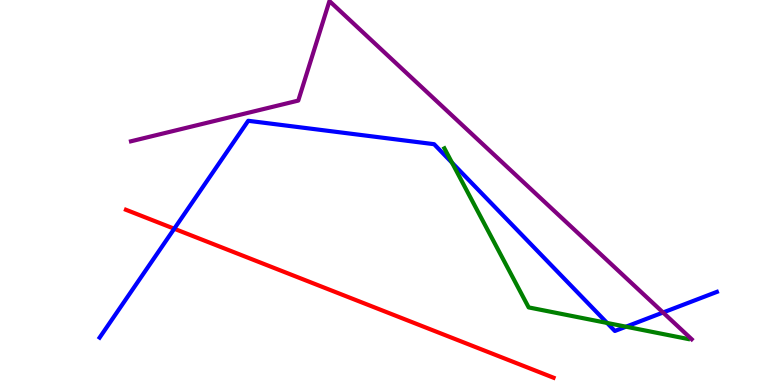[{'lines': ['blue', 'red'], 'intersections': [{'x': 2.25, 'y': 4.06}]}, {'lines': ['green', 'red'], 'intersections': []}, {'lines': ['purple', 'red'], 'intersections': []}, {'lines': ['blue', 'green'], 'intersections': [{'x': 5.83, 'y': 5.77}, {'x': 7.83, 'y': 1.61}, {'x': 8.08, 'y': 1.51}]}, {'lines': ['blue', 'purple'], 'intersections': [{'x': 8.56, 'y': 1.88}]}, {'lines': ['green', 'purple'], 'intersections': []}]